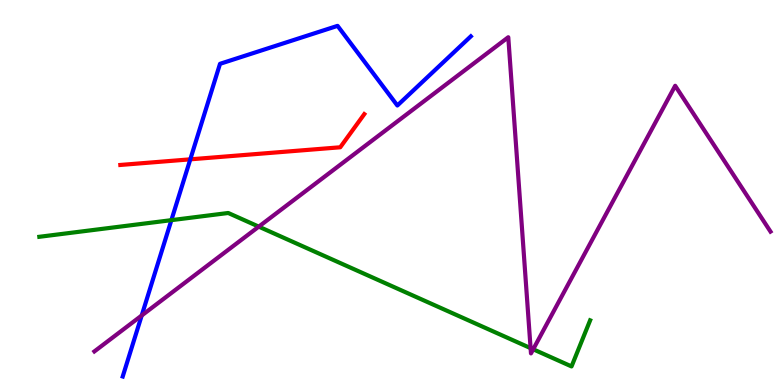[{'lines': ['blue', 'red'], 'intersections': [{'x': 2.46, 'y': 5.86}]}, {'lines': ['green', 'red'], 'intersections': []}, {'lines': ['purple', 'red'], 'intersections': []}, {'lines': ['blue', 'green'], 'intersections': [{'x': 2.21, 'y': 4.28}]}, {'lines': ['blue', 'purple'], 'intersections': [{'x': 1.83, 'y': 1.81}]}, {'lines': ['green', 'purple'], 'intersections': [{'x': 3.34, 'y': 4.11}, {'x': 6.85, 'y': 0.958}, {'x': 6.88, 'y': 0.928}]}]